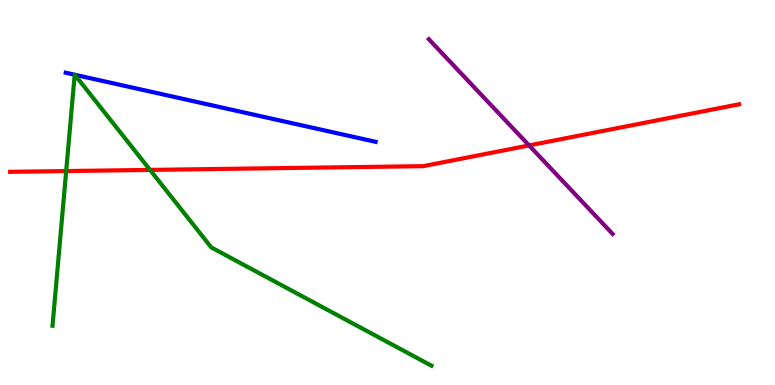[{'lines': ['blue', 'red'], 'intersections': []}, {'lines': ['green', 'red'], 'intersections': [{'x': 0.854, 'y': 5.56}, {'x': 1.94, 'y': 5.59}]}, {'lines': ['purple', 'red'], 'intersections': [{'x': 6.83, 'y': 6.22}]}, {'lines': ['blue', 'green'], 'intersections': [{'x': 0.964, 'y': 8.06}, {'x': 0.965, 'y': 8.06}]}, {'lines': ['blue', 'purple'], 'intersections': []}, {'lines': ['green', 'purple'], 'intersections': []}]